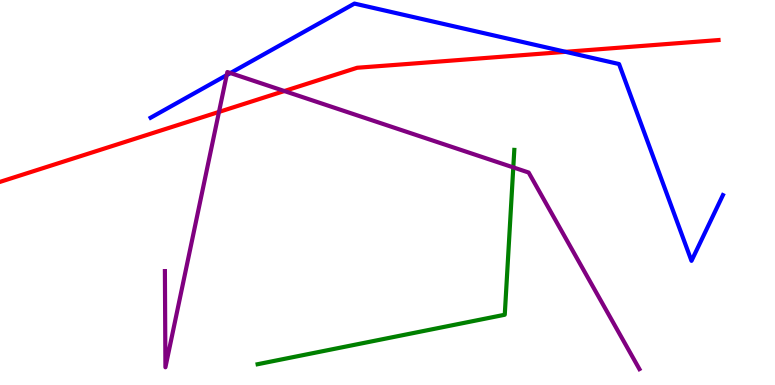[{'lines': ['blue', 'red'], 'intersections': [{'x': 7.3, 'y': 8.65}]}, {'lines': ['green', 'red'], 'intersections': []}, {'lines': ['purple', 'red'], 'intersections': [{'x': 2.83, 'y': 7.09}, {'x': 3.67, 'y': 7.64}]}, {'lines': ['blue', 'green'], 'intersections': []}, {'lines': ['blue', 'purple'], 'intersections': [{'x': 2.93, 'y': 8.05}, {'x': 2.97, 'y': 8.1}]}, {'lines': ['green', 'purple'], 'intersections': [{'x': 6.62, 'y': 5.65}]}]